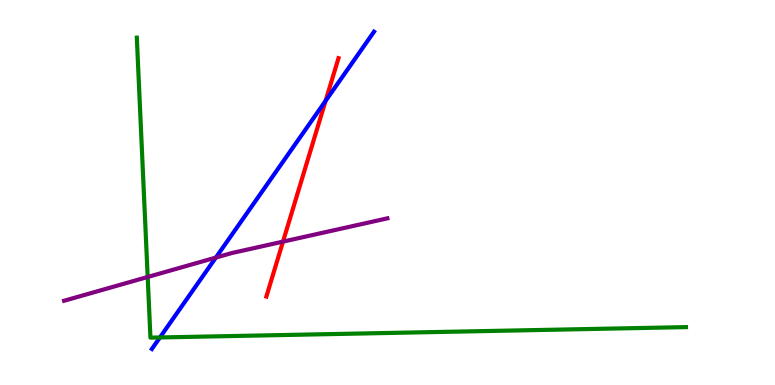[{'lines': ['blue', 'red'], 'intersections': [{'x': 4.2, 'y': 7.38}]}, {'lines': ['green', 'red'], 'intersections': []}, {'lines': ['purple', 'red'], 'intersections': [{'x': 3.65, 'y': 3.72}]}, {'lines': ['blue', 'green'], 'intersections': [{'x': 2.06, 'y': 1.23}]}, {'lines': ['blue', 'purple'], 'intersections': [{'x': 2.79, 'y': 3.31}]}, {'lines': ['green', 'purple'], 'intersections': [{'x': 1.91, 'y': 2.81}]}]